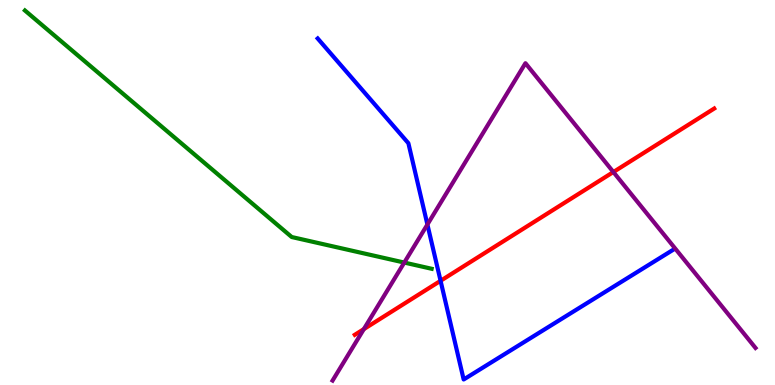[{'lines': ['blue', 'red'], 'intersections': [{'x': 5.68, 'y': 2.71}]}, {'lines': ['green', 'red'], 'intersections': []}, {'lines': ['purple', 'red'], 'intersections': [{'x': 4.69, 'y': 1.45}, {'x': 7.91, 'y': 5.53}]}, {'lines': ['blue', 'green'], 'intersections': []}, {'lines': ['blue', 'purple'], 'intersections': [{'x': 5.51, 'y': 4.17}]}, {'lines': ['green', 'purple'], 'intersections': [{'x': 5.22, 'y': 3.18}]}]